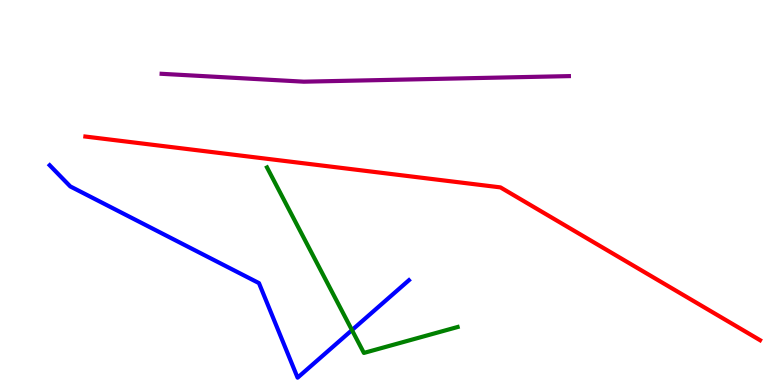[{'lines': ['blue', 'red'], 'intersections': []}, {'lines': ['green', 'red'], 'intersections': []}, {'lines': ['purple', 'red'], 'intersections': []}, {'lines': ['blue', 'green'], 'intersections': [{'x': 4.54, 'y': 1.43}]}, {'lines': ['blue', 'purple'], 'intersections': []}, {'lines': ['green', 'purple'], 'intersections': []}]